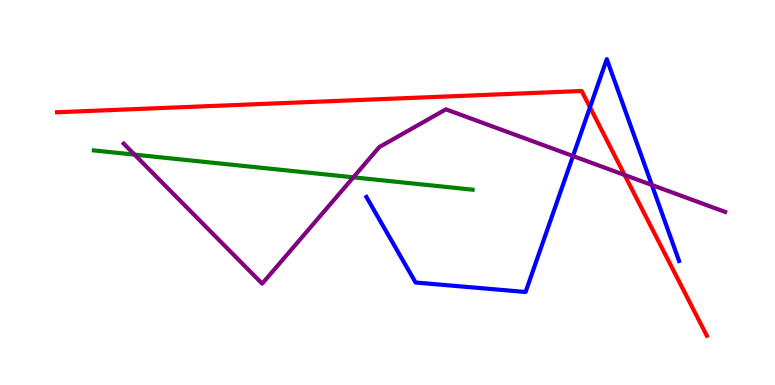[{'lines': ['blue', 'red'], 'intersections': [{'x': 7.61, 'y': 7.21}]}, {'lines': ['green', 'red'], 'intersections': []}, {'lines': ['purple', 'red'], 'intersections': [{'x': 8.06, 'y': 5.45}]}, {'lines': ['blue', 'green'], 'intersections': []}, {'lines': ['blue', 'purple'], 'intersections': [{'x': 7.39, 'y': 5.95}, {'x': 8.41, 'y': 5.2}]}, {'lines': ['green', 'purple'], 'intersections': [{'x': 1.74, 'y': 5.98}, {'x': 4.56, 'y': 5.39}]}]